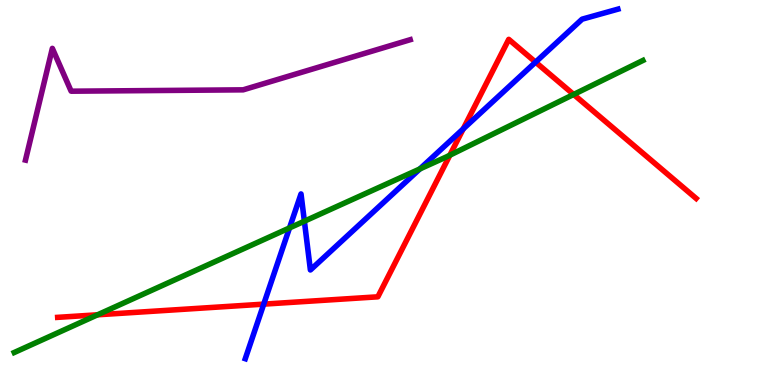[{'lines': ['blue', 'red'], 'intersections': [{'x': 3.4, 'y': 2.1}, {'x': 5.98, 'y': 6.65}, {'x': 6.91, 'y': 8.39}]}, {'lines': ['green', 'red'], 'intersections': [{'x': 1.26, 'y': 1.82}, {'x': 5.8, 'y': 5.97}, {'x': 7.4, 'y': 7.55}]}, {'lines': ['purple', 'red'], 'intersections': []}, {'lines': ['blue', 'green'], 'intersections': [{'x': 3.74, 'y': 4.08}, {'x': 3.93, 'y': 4.25}, {'x': 5.42, 'y': 5.61}]}, {'lines': ['blue', 'purple'], 'intersections': []}, {'lines': ['green', 'purple'], 'intersections': []}]